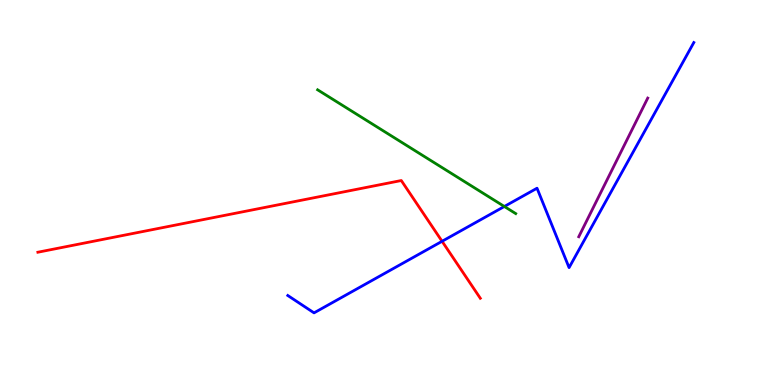[{'lines': ['blue', 'red'], 'intersections': [{'x': 5.7, 'y': 3.73}]}, {'lines': ['green', 'red'], 'intersections': []}, {'lines': ['purple', 'red'], 'intersections': []}, {'lines': ['blue', 'green'], 'intersections': [{'x': 6.51, 'y': 4.64}]}, {'lines': ['blue', 'purple'], 'intersections': []}, {'lines': ['green', 'purple'], 'intersections': []}]